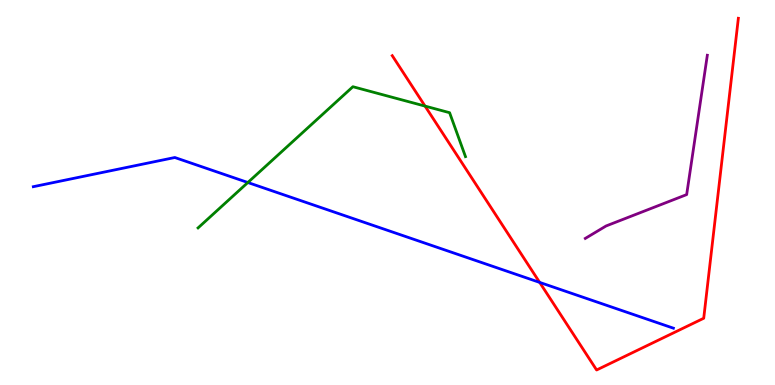[{'lines': ['blue', 'red'], 'intersections': [{'x': 6.96, 'y': 2.66}]}, {'lines': ['green', 'red'], 'intersections': [{'x': 5.48, 'y': 7.24}]}, {'lines': ['purple', 'red'], 'intersections': []}, {'lines': ['blue', 'green'], 'intersections': [{'x': 3.2, 'y': 5.26}]}, {'lines': ['blue', 'purple'], 'intersections': []}, {'lines': ['green', 'purple'], 'intersections': []}]